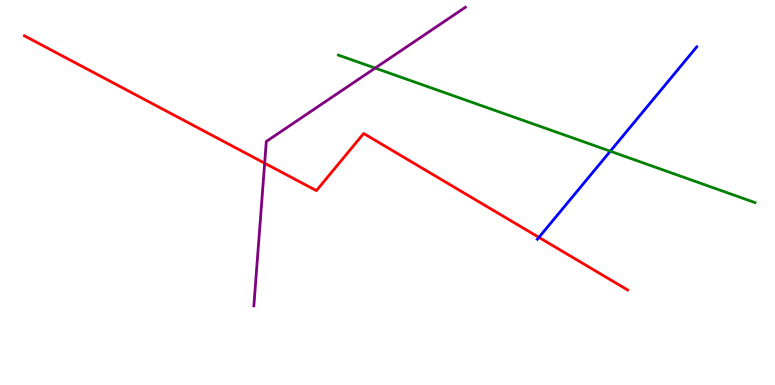[{'lines': ['blue', 'red'], 'intersections': [{'x': 6.95, 'y': 3.83}]}, {'lines': ['green', 'red'], 'intersections': []}, {'lines': ['purple', 'red'], 'intersections': [{'x': 3.41, 'y': 5.76}]}, {'lines': ['blue', 'green'], 'intersections': [{'x': 7.87, 'y': 6.07}]}, {'lines': ['blue', 'purple'], 'intersections': []}, {'lines': ['green', 'purple'], 'intersections': [{'x': 4.84, 'y': 8.23}]}]